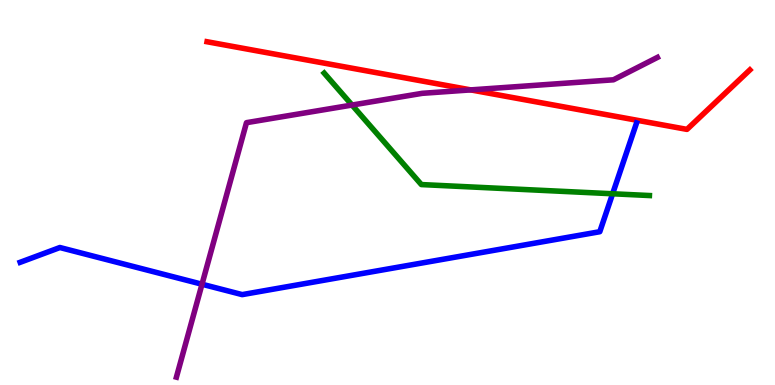[{'lines': ['blue', 'red'], 'intersections': []}, {'lines': ['green', 'red'], 'intersections': []}, {'lines': ['purple', 'red'], 'intersections': [{'x': 6.07, 'y': 7.67}]}, {'lines': ['blue', 'green'], 'intersections': [{'x': 7.9, 'y': 4.97}]}, {'lines': ['blue', 'purple'], 'intersections': [{'x': 2.61, 'y': 2.62}]}, {'lines': ['green', 'purple'], 'intersections': [{'x': 4.54, 'y': 7.27}]}]